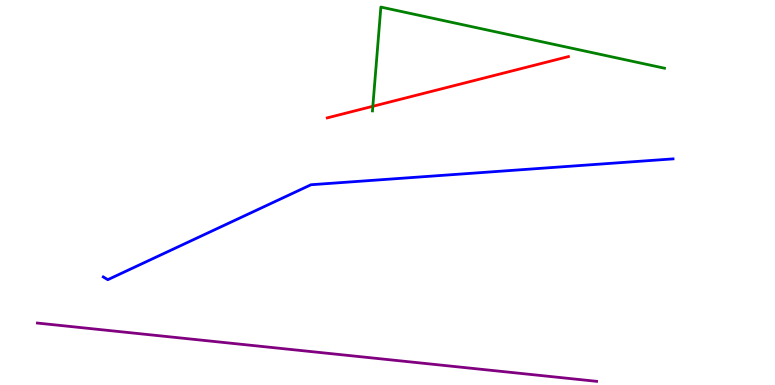[{'lines': ['blue', 'red'], 'intersections': []}, {'lines': ['green', 'red'], 'intersections': [{'x': 4.81, 'y': 7.24}]}, {'lines': ['purple', 'red'], 'intersections': []}, {'lines': ['blue', 'green'], 'intersections': []}, {'lines': ['blue', 'purple'], 'intersections': []}, {'lines': ['green', 'purple'], 'intersections': []}]